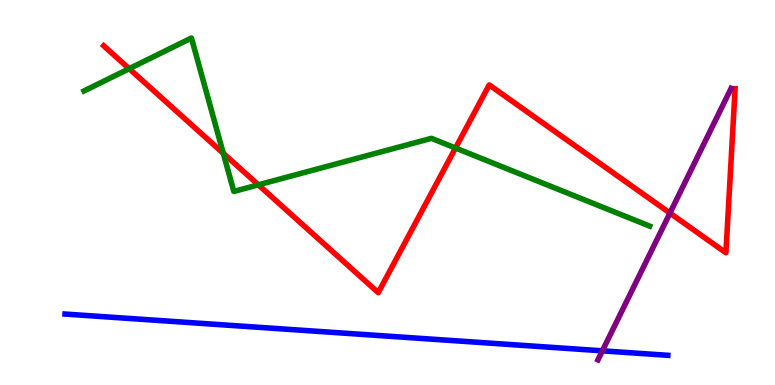[{'lines': ['blue', 'red'], 'intersections': []}, {'lines': ['green', 'red'], 'intersections': [{'x': 1.67, 'y': 8.22}, {'x': 2.88, 'y': 6.02}, {'x': 3.33, 'y': 5.2}, {'x': 5.88, 'y': 6.16}]}, {'lines': ['purple', 'red'], 'intersections': [{'x': 8.64, 'y': 4.47}]}, {'lines': ['blue', 'green'], 'intersections': []}, {'lines': ['blue', 'purple'], 'intersections': [{'x': 7.77, 'y': 0.887}]}, {'lines': ['green', 'purple'], 'intersections': []}]